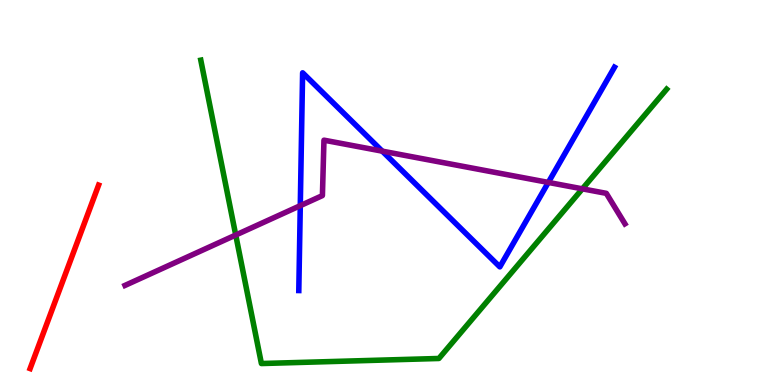[{'lines': ['blue', 'red'], 'intersections': []}, {'lines': ['green', 'red'], 'intersections': []}, {'lines': ['purple', 'red'], 'intersections': []}, {'lines': ['blue', 'green'], 'intersections': []}, {'lines': ['blue', 'purple'], 'intersections': [{'x': 3.87, 'y': 4.66}, {'x': 4.93, 'y': 6.07}, {'x': 7.08, 'y': 5.26}]}, {'lines': ['green', 'purple'], 'intersections': [{'x': 3.04, 'y': 3.9}, {'x': 7.51, 'y': 5.1}]}]